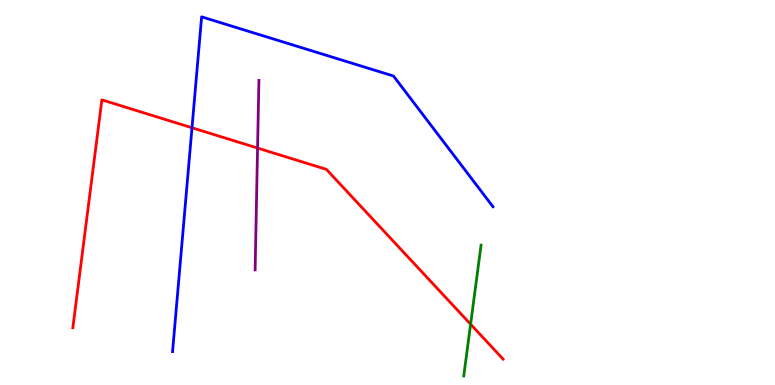[{'lines': ['blue', 'red'], 'intersections': [{'x': 2.48, 'y': 6.68}]}, {'lines': ['green', 'red'], 'intersections': [{'x': 6.07, 'y': 1.58}]}, {'lines': ['purple', 'red'], 'intersections': [{'x': 3.32, 'y': 6.15}]}, {'lines': ['blue', 'green'], 'intersections': []}, {'lines': ['blue', 'purple'], 'intersections': []}, {'lines': ['green', 'purple'], 'intersections': []}]